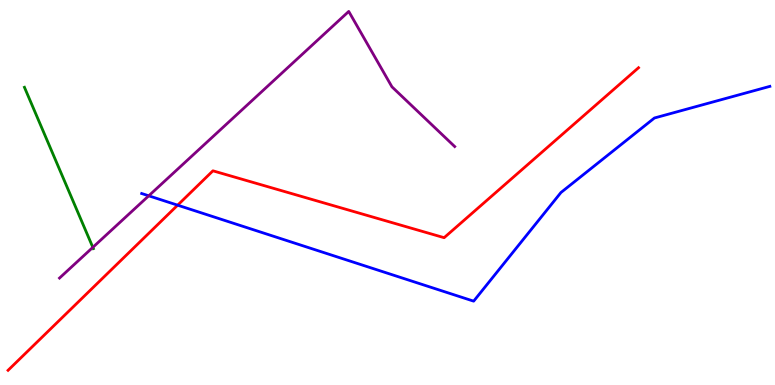[{'lines': ['blue', 'red'], 'intersections': [{'x': 2.29, 'y': 4.67}]}, {'lines': ['green', 'red'], 'intersections': []}, {'lines': ['purple', 'red'], 'intersections': []}, {'lines': ['blue', 'green'], 'intersections': []}, {'lines': ['blue', 'purple'], 'intersections': [{'x': 1.92, 'y': 4.91}]}, {'lines': ['green', 'purple'], 'intersections': [{'x': 1.2, 'y': 3.58}]}]